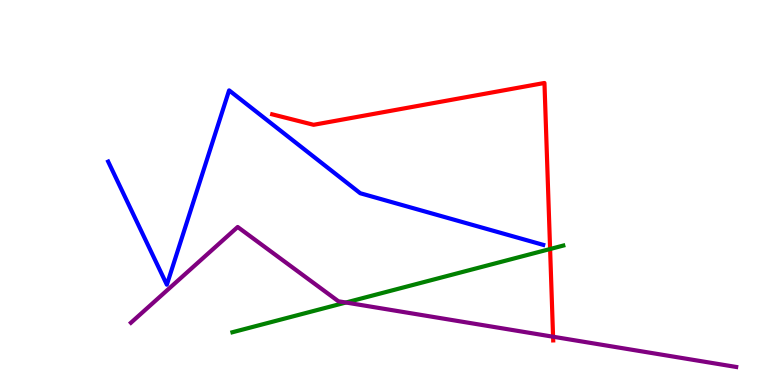[{'lines': ['blue', 'red'], 'intersections': []}, {'lines': ['green', 'red'], 'intersections': [{'x': 7.1, 'y': 3.53}]}, {'lines': ['purple', 'red'], 'intersections': [{'x': 7.14, 'y': 1.25}]}, {'lines': ['blue', 'green'], 'intersections': []}, {'lines': ['blue', 'purple'], 'intersections': []}, {'lines': ['green', 'purple'], 'intersections': [{'x': 4.46, 'y': 2.14}]}]